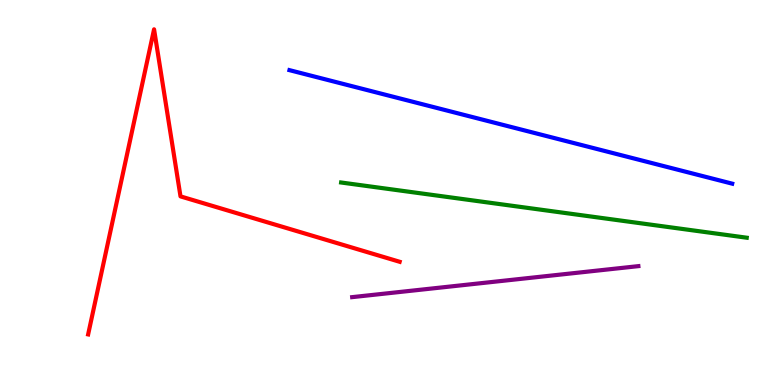[{'lines': ['blue', 'red'], 'intersections': []}, {'lines': ['green', 'red'], 'intersections': []}, {'lines': ['purple', 'red'], 'intersections': []}, {'lines': ['blue', 'green'], 'intersections': []}, {'lines': ['blue', 'purple'], 'intersections': []}, {'lines': ['green', 'purple'], 'intersections': []}]